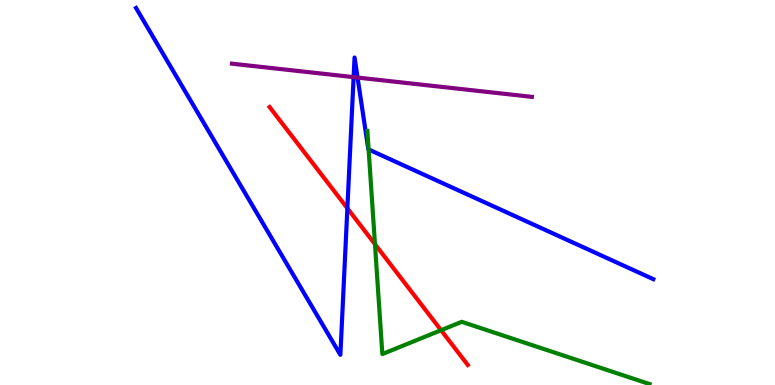[{'lines': ['blue', 'red'], 'intersections': [{'x': 4.48, 'y': 4.59}]}, {'lines': ['green', 'red'], 'intersections': [{'x': 4.84, 'y': 3.66}, {'x': 5.69, 'y': 1.42}]}, {'lines': ['purple', 'red'], 'intersections': []}, {'lines': ['blue', 'green'], 'intersections': [{'x': 4.76, 'y': 6.12}]}, {'lines': ['blue', 'purple'], 'intersections': [{'x': 4.56, 'y': 8.0}, {'x': 4.61, 'y': 7.99}]}, {'lines': ['green', 'purple'], 'intersections': []}]